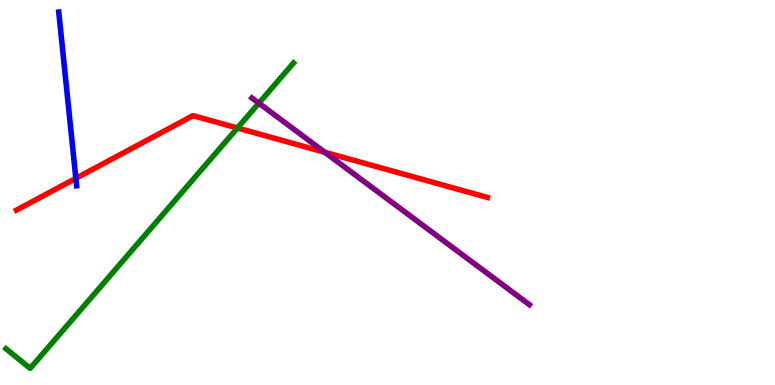[{'lines': ['blue', 'red'], 'intersections': [{'x': 0.979, 'y': 5.37}]}, {'lines': ['green', 'red'], 'intersections': [{'x': 3.06, 'y': 6.68}]}, {'lines': ['purple', 'red'], 'intersections': [{'x': 4.19, 'y': 6.05}]}, {'lines': ['blue', 'green'], 'intersections': []}, {'lines': ['blue', 'purple'], 'intersections': []}, {'lines': ['green', 'purple'], 'intersections': [{'x': 3.34, 'y': 7.32}]}]